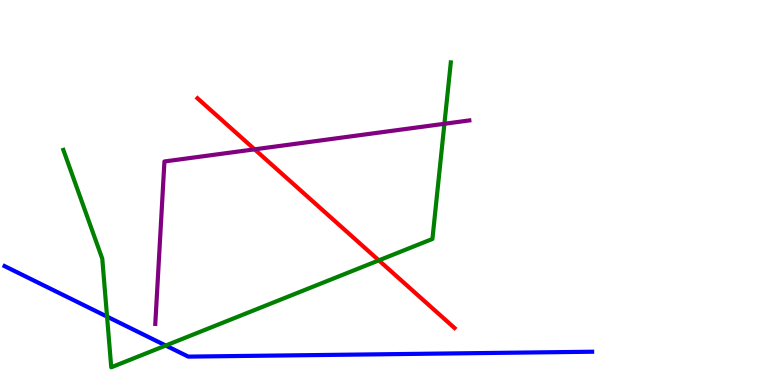[{'lines': ['blue', 'red'], 'intersections': []}, {'lines': ['green', 'red'], 'intersections': [{'x': 4.89, 'y': 3.24}]}, {'lines': ['purple', 'red'], 'intersections': [{'x': 3.29, 'y': 6.12}]}, {'lines': ['blue', 'green'], 'intersections': [{'x': 1.38, 'y': 1.78}, {'x': 2.14, 'y': 1.03}]}, {'lines': ['blue', 'purple'], 'intersections': []}, {'lines': ['green', 'purple'], 'intersections': [{'x': 5.73, 'y': 6.78}]}]